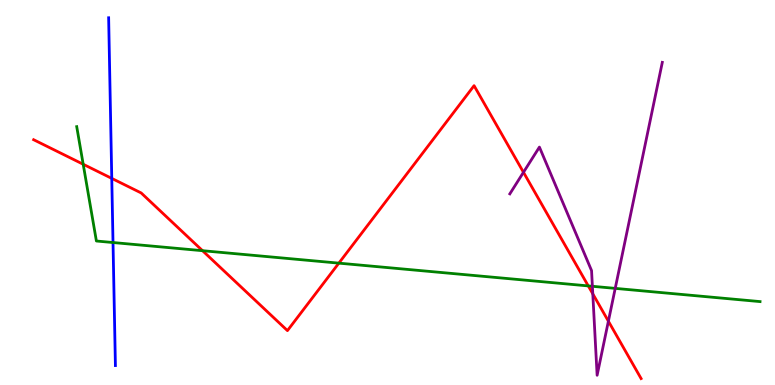[{'lines': ['blue', 'red'], 'intersections': [{'x': 1.44, 'y': 5.37}]}, {'lines': ['green', 'red'], 'intersections': [{'x': 1.07, 'y': 5.73}, {'x': 2.61, 'y': 3.49}, {'x': 4.37, 'y': 3.17}, {'x': 7.59, 'y': 2.57}]}, {'lines': ['purple', 'red'], 'intersections': [{'x': 6.75, 'y': 5.52}, {'x': 7.65, 'y': 2.37}, {'x': 7.85, 'y': 1.66}]}, {'lines': ['blue', 'green'], 'intersections': [{'x': 1.46, 'y': 3.7}]}, {'lines': ['blue', 'purple'], 'intersections': []}, {'lines': ['green', 'purple'], 'intersections': [{'x': 7.64, 'y': 2.56}, {'x': 7.94, 'y': 2.51}]}]